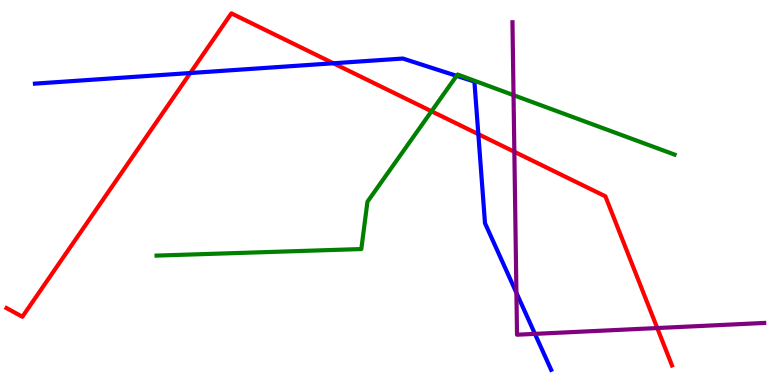[{'lines': ['blue', 'red'], 'intersections': [{'x': 2.46, 'y': 8.1}, {'x': 4.3, 'y': 8.36}, {'x': 6.17, 'y': 6.52}]}, {'lines': ['green', 'red'], 'intersections': [{'x': 5.57, 'y': 7.11}]}, {'lines': ['purple', 'red'], 'intersections': [{'x': 6.64, 'y': 6.06}, {'x': 8.48, 'y': 1.48}]}, {'lines': ['blue', 'green'], 'intersections': [{'x': 5.89, 'y': 8.03}]}, {'lines': ['blue', 'purple'], 'intersections': [{'x': 6.66, 'y': 2.39}, {'x': 6.9, 'y': 1.33}]}, {'lines': ['green', 'purple'], 'intersections': [{'x': 6.63, 'y': 7.53}]}]